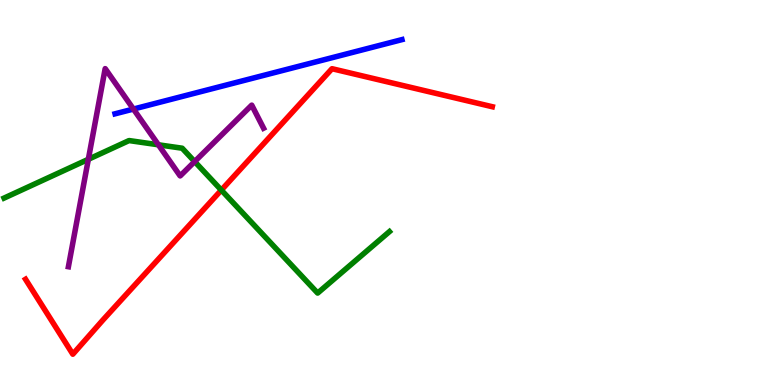[{'lines': ['blue', 'red'], 'intersections': []}, {'lines': ['green', 'red'], 'intersections': [{'x': 2.86, 'y': 5.06}]}, {'lines': ['purple', 'red'], 'intersections': []}, {'lines': ['blue', 'green'], 'intersections': []}, {'lines': ['blue', 'purple'], 'intersections': [{'x': 1.72, 'y': 7.17}]}, {'lines': ['green', 'purple'], 'intersections': [{'x': 1.14, 'y': 5.86}, {'x': 2.04, 'y': 6.24}, {'x': 2.51, 'y': 5.8}]}]